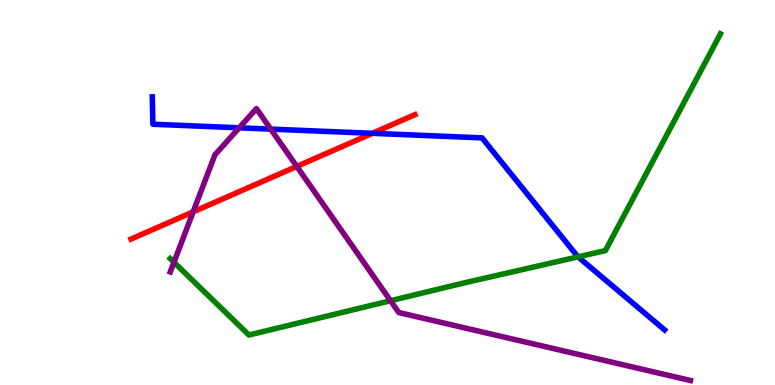[{'lines': ['blue', 'red'], 'intersections': [{'x': 4.8, 'y': 6.54}]}, {'lines': ['green', 'red'], 'intersections': []}, {'lines': ['purple', 'red'], 'intersections': [{'x': 2.49, 'y': 4.5}, {'x': 3.83, 'y': 5.68}]}, {'lines': ['blue', 'green'], 'intersections': [{'x': 7.46, 'y': 3.33}]}, {'lines': ['blue', 'purple'], 'intersections': [{'x': 3.09, 'y': 6.68}, {'x': 3.49, 'y': 6.65}]}, {'lines': ['green', 'purple'], 'intersections': [{'x': 2.24, 'y': 3.19}, {'x': 5.04, 'y': 2.19}]}]